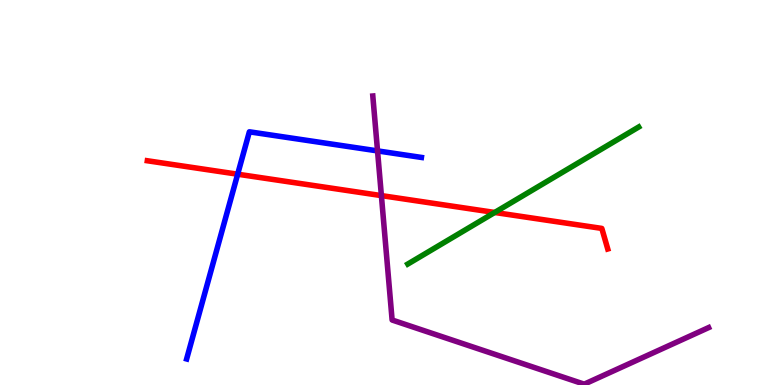[{'lines': ['blue', 'red'], 'intersections': [{'x': 3.07, 'y': 5.48}]}, {'lines': ['green', 'red'], 'intersections': [{'x': 6.38, 'y': 4.48}]}, {'lines': ['purple', 'red'], 'intersections': [{'x': 4.92, 'y': 4.92}]}, {'lines': ['blue', 'green'], 'intersections': []}, {'lines': ['blue', 'purple'], 'intersections': [{'x': 4.87, 'y': 6.08}]}, {'lines': ['green', 'purple'], 'intersections': []}]